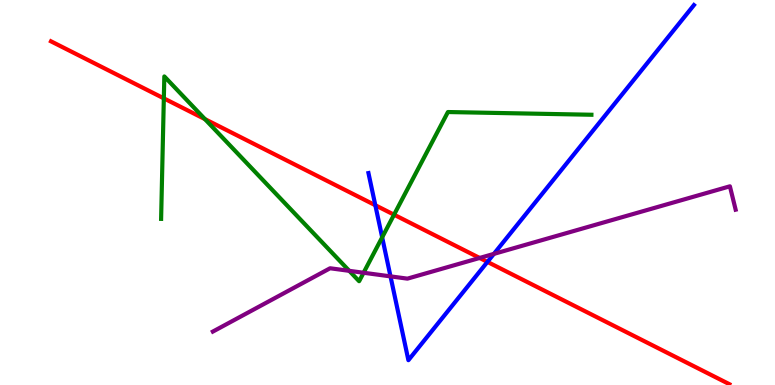[{'lines': ['blue', 'red'], 'intersections': [{'x': 4.84, 'y': 4.67}, {'x': 6.29, 'y': 3.2}]}, {'lines': ['green', 'red'], 'intersections': [{'x': 2.11, 'y': 7.45}, {'x': 2.64, 'y': 6.91}, {'x': 5.08, 'y': 4.42}]}, {'lines': ['purple', 'red'], 'intersections': [{'x': 6.19, 'y': 3.3}]}, {'lines': ['blue', 'green'], 'intersections': [{'x': 4.93, 'y': 3.84}]}, {'lines': ['blue', 'purple'], 'intersections': [{'x': 5.04, 'y': 2.82}, {'x': 6.37, 'y': 3.41}]}, {'lines': ['green', 'purple'], 'intersections': [{'x': 4.51, 'y': 2.97}, {'x': 4.69, 'y': 2.92}]}]